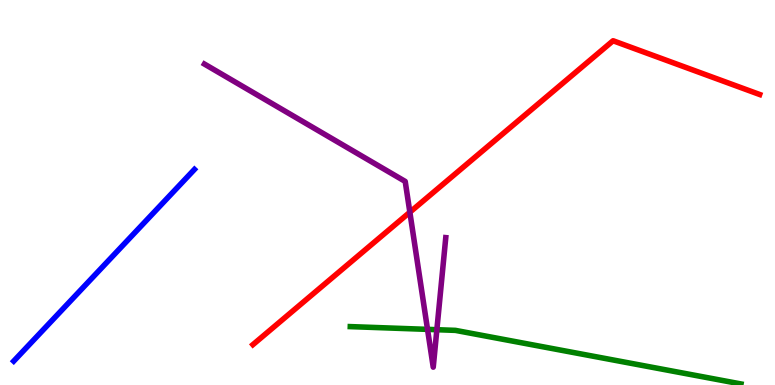[{'lines': ['blue', 'red'], 'intersections': []}, {'lines': ['green', 'red'], 'intersections': []}, {'lines': ['purple', 'red'], 'intersections': [{'x': 5.29, 'y': 4.49}]}, {'lines': ['blue', 'green'], 'intersections': []}, {'lines': ['blue', 'purple'], 'intersections': []}, {'lines': ['green', 'purple'], 'intersections': [{'x': 5.52, 'y': 1.44}, {'x': 5.64, 'y': 1.44}]}]